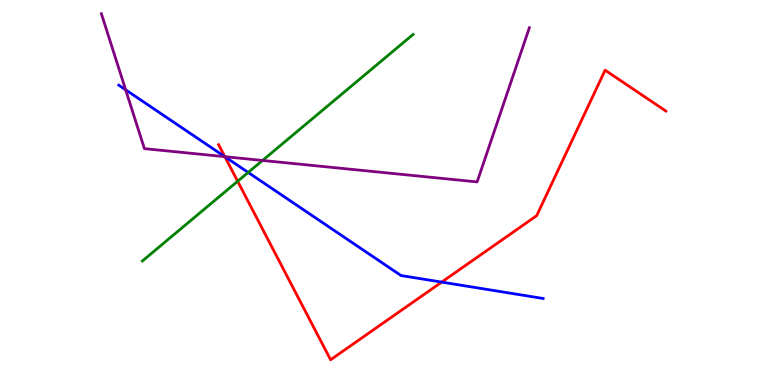[{'lines': ['blue', 'red'], 'intersections': [{'x': 2.9, 'y': 5.93}, {'x': 5.7, 'y': 2.67}]}, {'lines': ['green', 'red'], 'intersections': [{'x': 3.07, 'y': 5.29}]}, {'lines': ['purple', 'red'], 'intersections': [{'x': 2.9, 'y': 5.93}]}, {'lines': ['blue', 'green'], 'intersections': [{'x': 3.2, 'y': 5.52}]}, {'lines': ['blue', 'purple'], 'intersections': [{'x': 1.62, 'y': 7.67}, {'x': 2.9, 'y': 5.93}]}, {'lines': ['green', 'purple'], 'intersections': [{'x': 3.39, 'y': 5.83}]}]